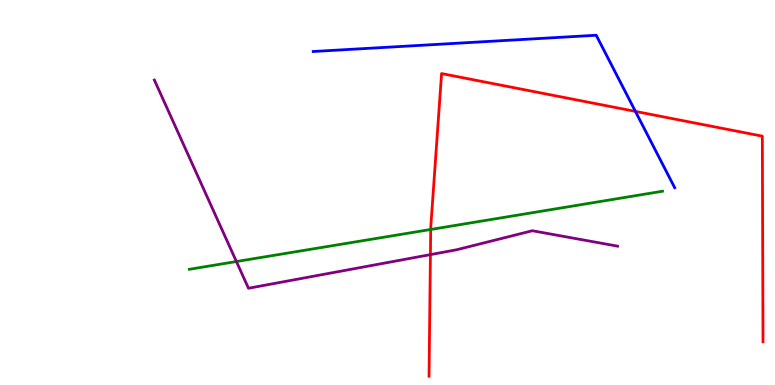[{'lines': ['blue', 'red'], 'intersections': [{'x': 8.2, 'y': 7.11}]}, {'lines': ['green', 'red'], 'intersections': [{'x': 5.56, 'y': 4.04}]}, {'lines': ['purple', 'red'], 'intersections': [{'x': 5.55, 'y': 3.39}]}, {'lines': ['blue', 'green'], 'intersections': []}, {'lines': ['blue', 'purple'], 'intersections': []}, {'lines': ['green', 'purple'], 'intersections': [{'x': 3.05, 'y': 3.21}]}]